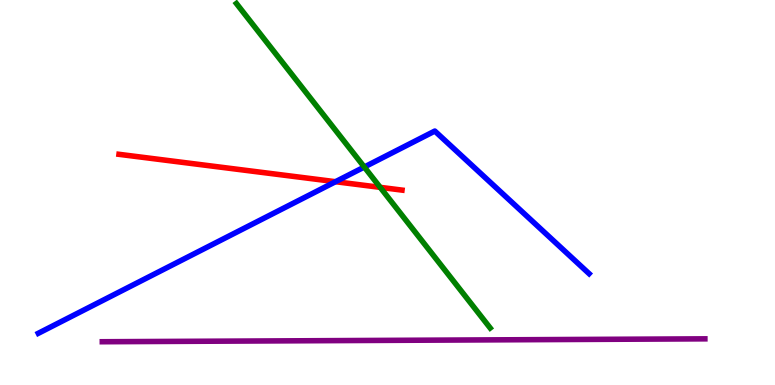[{'lines': ['blue', 'red'], 'intersections': [{'x': 4.33, 'y': 5.28}]}, {'lines': ['green', 'red'], 'intersections': [{'x': 4.91, 'y': 5.13}]}, {'lines': ['purple', 'red'], 'intersections': []}, {'lines': ['blue', 'green'], 'intersections': [{'x': 4.7, 'y': 5.66}]}, {'lines': ['blue', 'purple'], 'intersections': []}, {'lines': ['green', 'purple'], 'intersections': []}]